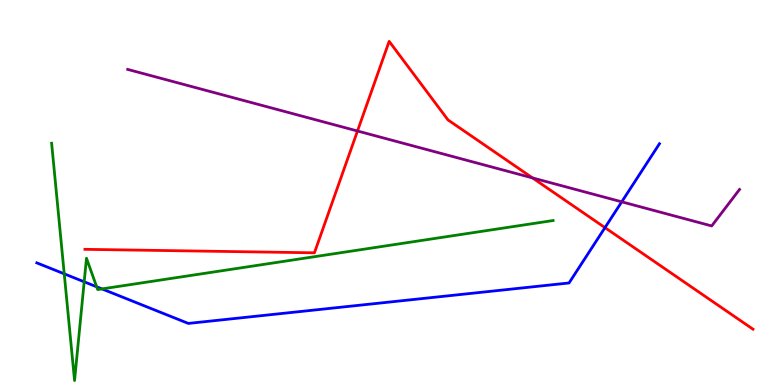[{'lines': ['blue', 'red'], 'intersections': [{'x': 7.81, 'y': 4.09}]}, {'lines': ['green', 'red'], 'intersections': []}, {'lines': ['purple', 'red'], 'intersections': [{'x': 4.61, 'y': 6.6}, {'x': 6.87, 'y': 5.38}]}, {'lines': ['blue', 'green'], 'intersections': [{'x': 0.829, 'y': 2.89}, {'x': 1.09, 'y': 2.68}, {'x': 1.25, 'y': 2.55}, {'x': 1.32, 'y': 2.5}]}, {'lines': ['blue', 'purple'], 'intersections': [{'x': 8.02, 'y': 4.76}]}, {'lines': ['green', 'purple'], 'intersections': []}]